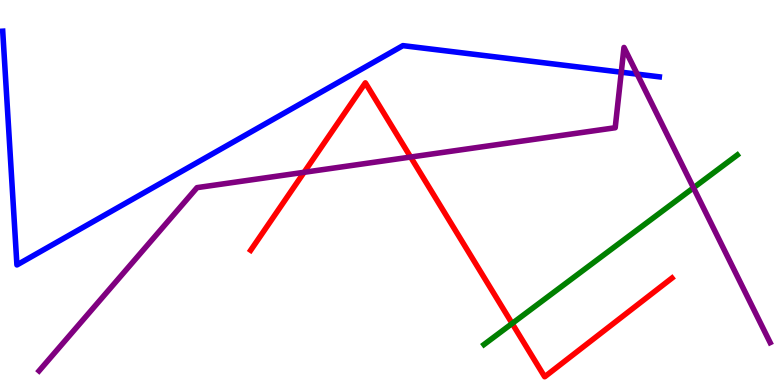[{'lines': ['blue', 'red'], 'intersections': []}, {'lines': ['green', 'red'], 'intersections': [{'x': 6.61, 'y': 1.6}]}, {'lines': ['purple', 'red'], 'intersections': [{'x': 3.92, 'y': 5.52}, {'x': 5.3, 'y': 5.92}]}, {'lines': ['blue', 'green'], 'intersections': []}, {'lines': ['blue', 'purple'], 'intersections': [{'x': 8.02, 'y': 8.12}, {'x': 8.22, 'y': 8.07}]}, {'lines': ['green', 'purple'], 'intersections': [{'x': 8.95, 'y': 5.12}]}]